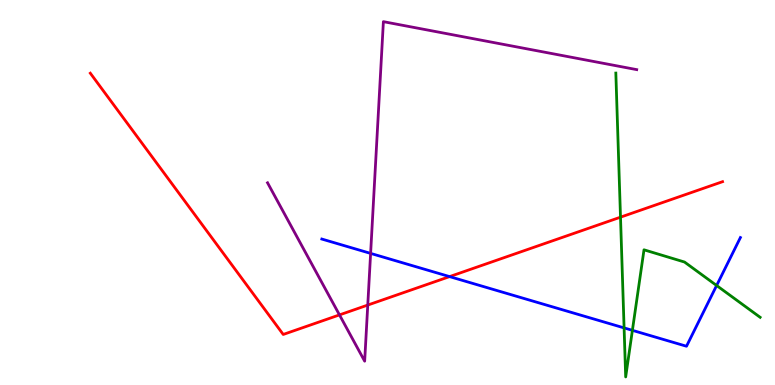[{'lines': ['blue', 'red'], 'intersections': [{'x': 5.8, 'y': 2.82}]}, {'lines': ['green', 'red'], 'intersections': [{'x': 8.01, 'y': 4.36}]}, {'lines': ['purple', 'red'], 'intersections': [{'x': 4.38, 'y': 1.82}, {'x': 4.75, 'y': 2.08}]}, {'lines': ['blue', 'green'], 'intersections': [{'x': 8.05, 'y': 1.48}, {'x': 8.16, 'y': 1.42}, {'x': 9.25, 'y': 2.58}]}, {'lines': ['blue', 'purple'], 'intersections': [{'x': 4.78, 'y': 3.42}]}, {'lines': ['green', 'purple'], 'intersections': []}]